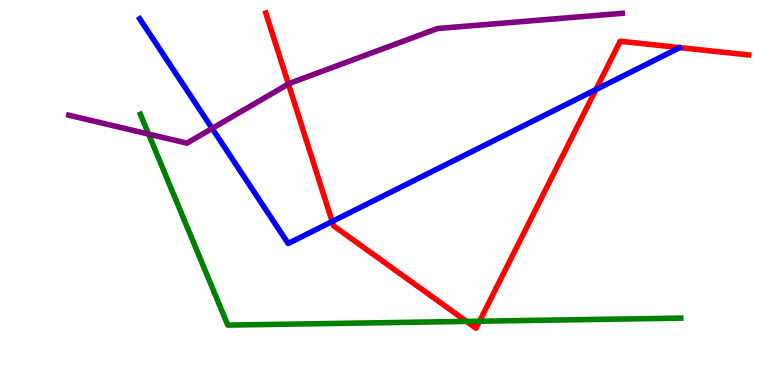[{'lines': ['blue', 'red'], 'intersections': [{'x': 4.29, 'y': 4.25}, {'x': 7.69, 'y': 7.67}]}, {'lines': ['green', 'red'], 'intersections': [{'x': 6.02, 'y': 1.65}, {'x': 6.19, 'y': 1.66}]}, {'lines': ['purple', 'red'], 'intersections': [{'x': 3.72, 'y': 7.82}]}, {'lines': ['blue', 'green'], 'intersections': []}, {'lines': ['blue', 'purple'], 'intersections': [{'x': 2.74, 'y': 6.66}]}, {'lines': ['green', 'purple'], 'intersections': [{'x': 1.92, 'y': 6.52}]}]